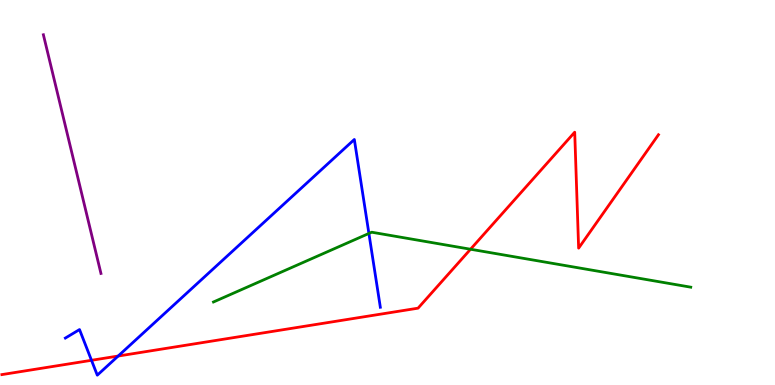[{'lines': ['blue', 'red'], 'intersections': [{'x': 1.18, 'y': 0.642}, {'x': 1.52, 'y': 0.752}]}, {'lines': ['green', 'red'], 'intersections': [{'x': 6.07, 'y': 3.53}]}, {'lines': ['purple', 'red'], 'intersections': []}, {'lines': ['blue', 'green'], 'intersections': [{'x': 4.76, 'y': 3.94}]}, {'lines': ['blue', 'purple'], 'intersections': []}, {'lines': ['green', 'purple'], 'intersections': []}]